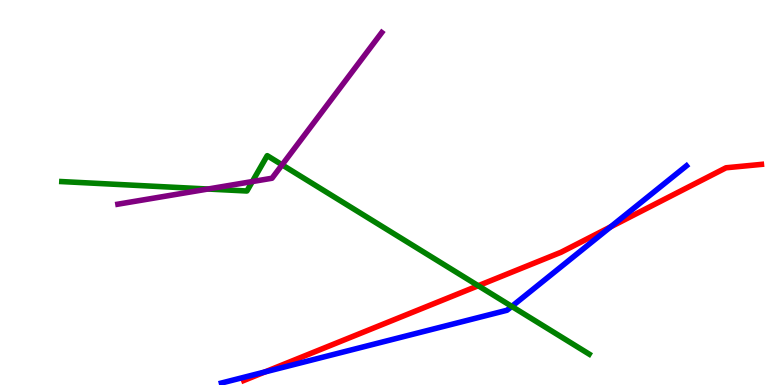[{'lines': ['blue', 'red'], 'intersections': [{'x': 3.42, 'y': 0.339}, {'x': 7.88, 'y': 4.11}]}, {'lines': ['green', 'red'], 'intersections': [{'x': 6.17, 'y': 2.58}]}, {'lines': ['purple', 'red'], 'intersections': []}, {'lines': ['blue', 'green'], 'intersections': [{'x': 6.6, 'y': 2.04}]}, {'lines': ['blue', 'purple'], 'intersections': []}, {'lines': ['green', 'purple'], 'intersections': [{'x': 2.68, 'y': 5.09}, {'x': 3.26, 'y': 5.28}, {'x': 3.64, 'y': 5.72}]}]